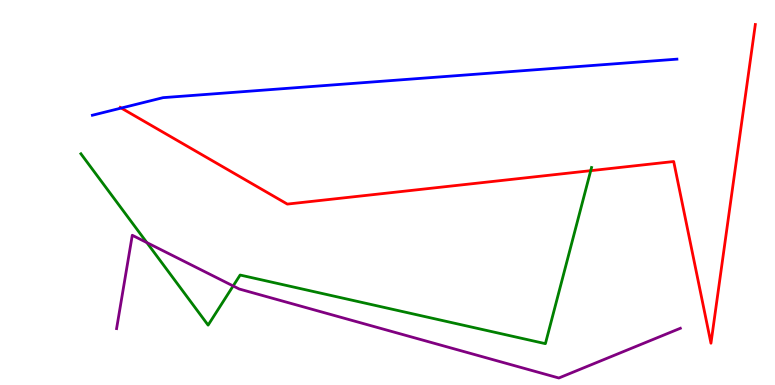[{'lines': ['blue', 'red'], 'intersections': [{'x': 1.56, 'y': 7.19}]}, {'lines': ['green', 'red'], 'intersections': [{'x': 7.62, 'y': 5.57}]}, {'lines': ['purple', 'red'], 'intersections': []}, {'lines': ['blue', 'green'], 'intersections': []}, {'lines': ['blue', 'purple'], 'intersections': []}, {'lines': ['green', 'purple'], 'intersections': [{'x': 1.89, 'y': 3.7}, {'x': 3.01, 'y': 2.57}]}]